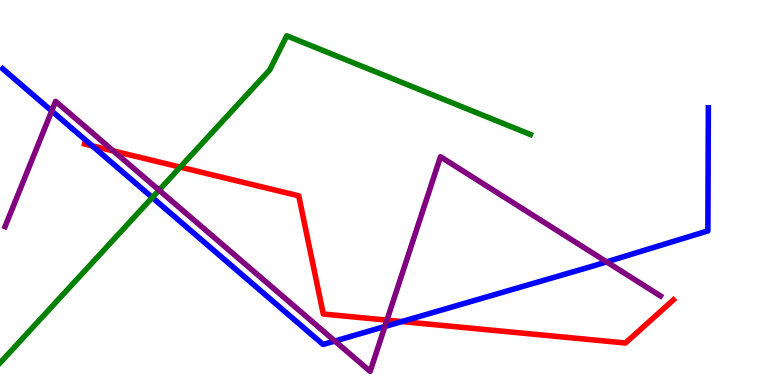[{'lines': ['blue', 'red'], 'intersections': [{'x': 1.19, 'y': 6.21}, {'x': 5.19, 'y': 1.65}]}, {'lines': ['green', 'red'], 'intersections': [{'x': 2.33, 'y': 5.66}]}, {'lines': ['purple', 'red'], 'intersections': [{'x': 1.46, 'y': 6.08}, {'x': 4.99, 'y': 1.68}]}, {'lines': ['blue', 'green'], 'intersections': [{'x': 1.97, 'y': 4.87}]}, {'lines': ['blue', 'purple'], 'intersections': [{'x': 0.667, 'y': 7.12}, {'x': 4.32, 'y': 1.14}, {'x': 4.97, 'y': 1.52}, {'x': 7.83, 'y': 3.2}]}, {'lines': ['green', 'purple'], 'intersections': [{'x': 2.05, 'y': 5.06}]}]